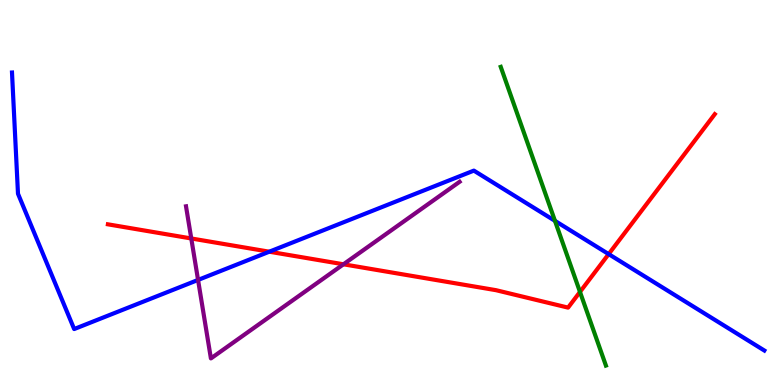[{'lines': ['blue', 'red'], 'intersections': [{'x': 3.47, 'y': 3.46}, {'x': 7.85, 'y': 3.4}]}, {'lines': ['green', 'red'], 'intersections': [{'x': 7.48, 'y': 2.42}]}, {'lines': ['purple', 'red'], 'intersections': [{'x': 2.47, 'y': 3.81}, {'x': 4.43, 'y': 3.14}]}, {'lines': ['blue', 'green'], 'intersections': [{'x': 7.16, 'y': 4.26}]}, {'lines': ['blue', 'purple'], 'intersections': [{'x': 2.56, 'y': 2.73}]}, {'lines': ['green', 'purple'], 'intersections': []}]